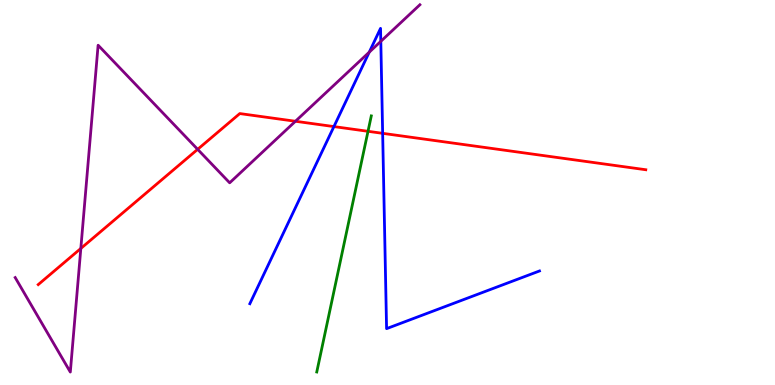[{'lines': ['blue', 'red'], 'intersections': [{'x': 4.31, 'y': 6.71}, {'x': 4.94, 'y': 6.54}]}, {'lines': ['green', 'red'], 'intersections': [{'x': 4.75, 'y': 6.59}]}, {'lines': ['purple', 'red'], 'intersections': [{'x': 1.04, 'y': 3.55}, {'x': 2.55, 'y': 6.12}, {'x': 3.81, 'y': 6.85}]}, {'lines': ['blue', 'green'], 'intersections': []}, {'lines': ['blue', 'purple'], 'intersections': [{'x': 4.76, 'y': 8.64}, {'x': 4.91, 'y': 8.93}]}, {'lines': ['green', 'purple'], 'intersections': []}]